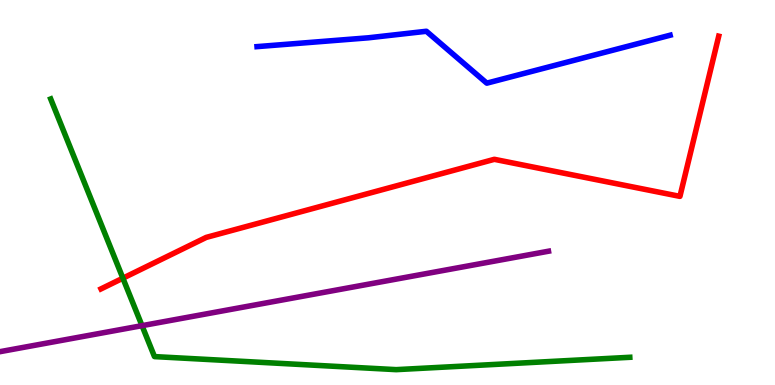[{'lines': ['blue', 'red'], 'intersections': []}, {'lines': ['green', 'red'], 'intersections': [{'x': 1.59, 'y': 2.77}]}, {'lines': ['purple', 'red'], 'intersections': []}, {'lines': ['blue', 'green'], 'intersections': []}, {'lines': ['blue', 'purple'], 'intersections': []}, {'lines': ['green', 'purple'], 'intersections': [{'x': 1.83, 'y': 1.54}]}]